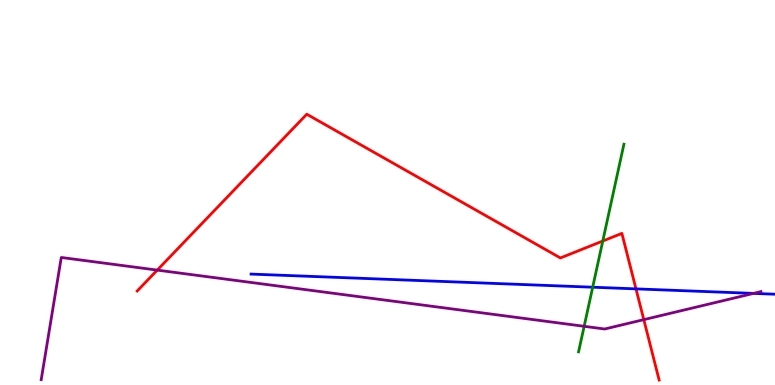[{'lines': ['blue', 'red'], 'intersections': [{'x': 8.21, 'y': 2.5}]}, {'lines': ['green', 'red'], 'intersections': [{'x': 7.78, 'y': 3.74}]}, {'lines': ['purple', 'red'], 'intersections': [{'x': 2.03, 'y': 2.98}, {'x': 8.31, 'y': 1.7}]}, {'lines': ['blue', 'green'], 'intersections': [{'x': 7.65, 'y': 2.54}]}, {'lines': ['blue', 'purple'], 'intersections': [{'x': 9.72, 'y': 2.38}]}, {'lines': ['green', 'purple'], 'intersections': [{'x': 7.54, 'y': 1.52}]}]